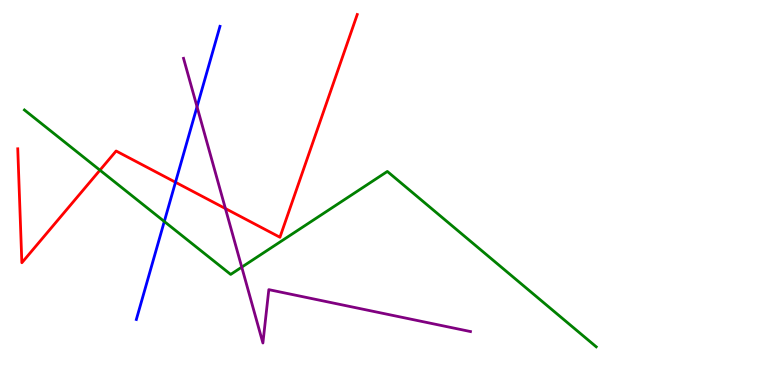[{'lines': ['blue', 'red'], 'intersections': [{'x': 2.26, 'y': 5.27}]}, {'lines': ['green', 'red'], 'intersections': [{'x': 1.29, 'y': 5.58}]}, {'lines': ['purple', 'red'], 'intersections': [{'x': 2.91, 'y': 4.58}]}, {'lines': ['blue', 'green'], 'intersections': [{'x': 2.12, 'y': 4.25}]}, {'lines': ['blue', 'purple'], 'intersections': [{'x': 2.54, 'y': 7.23}]}, {'lines': ['green', 'purple'], 'intersections': [{'x': 3.12, 'y': 3.06}]}]